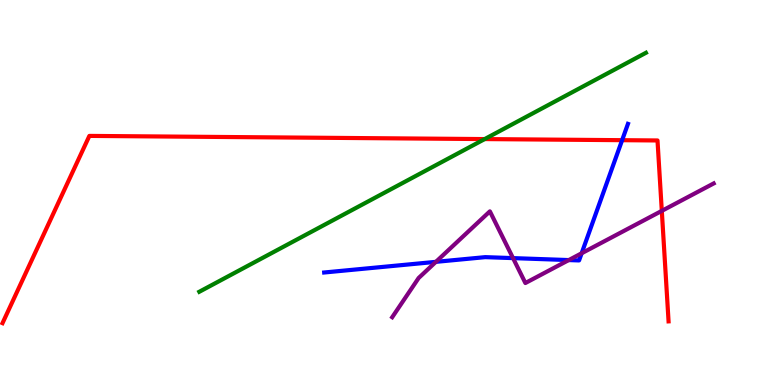[{'lines': ['blue', 'red'], 'intersections': [{'x': 8.03, 'y': 6.36}]}, {'lines': ['green', 'red'], 'intersections': [{'x': 6.25, 'y': 6.39}]}, {'lines': ['purple', 'red'], 'intersections': [{'x': 8.54, 'y': 4.52}]}, {'lines': ['blue', 'green'], 'intersections': []}, {'lines': ['blue', 'purple'], 'intersections': [{'x': 5.62, 'y': 3.2}, {'x': 6.62, 'y': 3.3}, {'x': 7.34, 'y': 3.24}, {'x': 7.51, 'y': 3.42}]}, {'lines': ['green', 'purple'], 'intersections': []}]